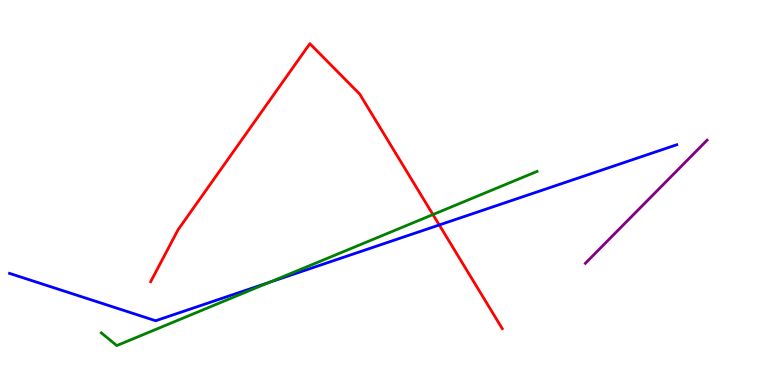[{'lines': ['blue', 'red'], 'intersections': [{'x': 5.67, 'y': 4.16}]}, {'lines': ['green', 'red'], 'intersections': [{'x': 5.59, 'y': 4.43}]}, {'lines': ['purple', 'red'], 'intersections': []}, {'lines': ['blue', 'green'], 'intersections': [{'x': 3.48, 'y': 2.67}]}, {'lines': ['blue', 'purple'], 'intersections': []}, {'lines': ['green', 'purple'], 'intersections': []}]